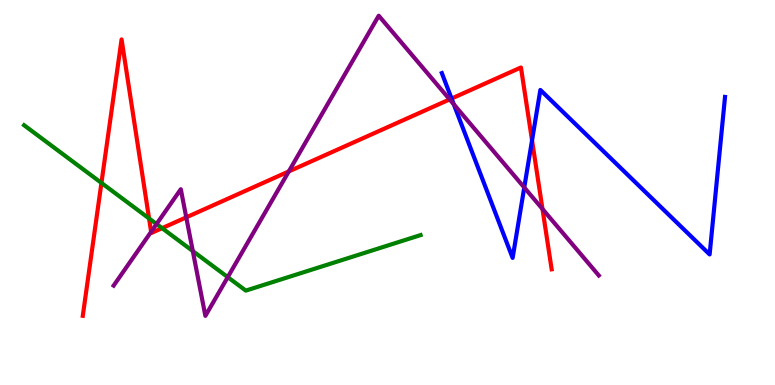[{'lines': ['blue', 'red'], 'intersections': [{'x': 5.83, 'y': 7.44}, {'x': 6.86, 'y': 6.35}]}, {'lines': ['green', 'red'], 'intersections': [{'x': 1.31, 'y': 5.25}, {'x': 1.92, 'y': 4.33}, {'x': 2.09, 'y': 4.07}]}, {'lines': ['purple', 'red'], 'intersections': [{'x': 1.95, 'y': 3.98}, {'x': 2.4, 'y': 4.35}, {'x': 3.73, 'y': 5.55}, {'x': 5.8, 'y': 7.42}, {'x': 7.0, 'y': 4.57}]}, {'lines': ['blue', 'green'], 'intersections': []}, {'lines': ['blue', 'purple'], 'intersections': [{'x': 5.86, 'y': 7.29}, {'x': 6.76, 'y': 5.13}]}, {'lines': ['green', 'purple'], 'intersections': [{'x': 2.02, 'y': 4.18}, {'x': 2.49, 'y': 3.48}, {'x': 2.94, 'y': 2.8}]}]